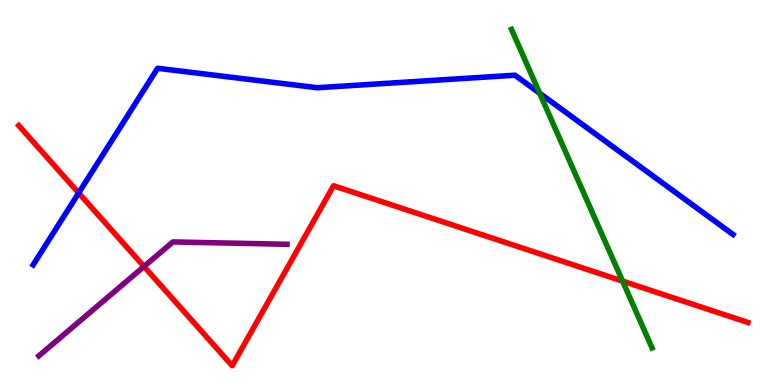[{'lines': ['blue', 'red'], 'intersections': [{'x': 1.02, 'y': 4.99}]}, {'lines': ['green', 'red'], 'intersections': [{'x': 8.03, 'y': 2.7}]}, {'lines': ['purple', 'red'], 'intersections': [{'x': 1.86, 'y': 3.08}]}, {'lines': ['blue', 'green'], 'intersections': [{'x': 6.96, 'y': 7.58}]}, {'lines': ['blue', 'purple'], 'intersections': []}, {'lines': ['green', 'purple'], 'intersections': []}]